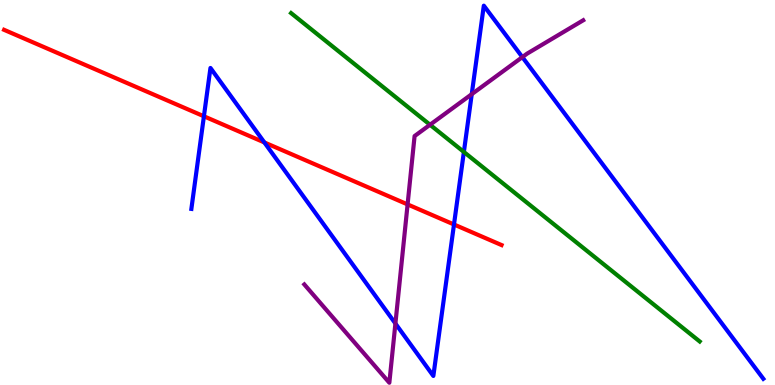[{'lines': ['blue', 'red'], 'intersections': [{'x': 2.63, 'y': 6.98}, {'x': 3.41, 'y': 6.3}, {'x': 5.86, 'y': 4.17}]}, {'lines': ['green', 'red'], 'intersections': []}, {'lines': ['purple', 'red'], 'intersections': [{'x': 5.26, 'y': 4.69}]}, {'lines': ['blue', 'green'], 'intersections': [{'x': 5.99, 'y': 6.05}]}, {'lines': ['blue', 'purple'], 'intersections': [{'x': 5.1, 'y': 1.6}, {'x': 6.09, 'y': 7.55}, {'x': 6.74, 'y': 8.52}]}, {'lines': ['green', 'purple'], 'intersections': [{'x': 5.55, 'y': 6.76}]}]